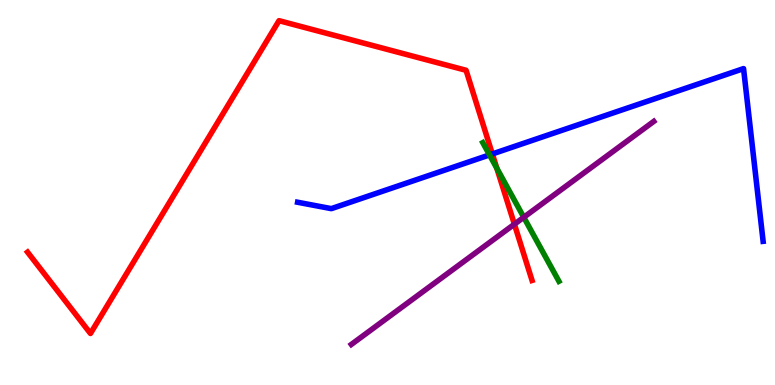[{'lines': ['blue', 'red'], 'intersections': [{'x': 6.35, 'y': 6.0}]}, {'lines': ['green', 'red'], 'intersections': [{'x': 6.41, 'y': 5.63}]}, {'lines': ['purple', 'red'], 'intersections': [{'x': 6.64, 'y': 4.18}]}, {'lines': ['blue', 'green'], 'intersections': [{'x': 6.32, 'y': 5.98}]}, {'lines': ['blue', 'purple'], 'intersections': []}, {'lines': ['green', 'purple'], 'intersections': [{'x': 6.76, 'y': 4.36}]}]